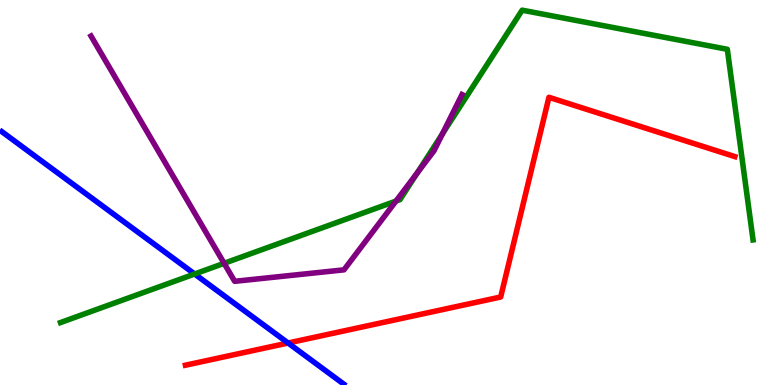[{'lines': ['blue', 'red'], 'intersections': [{'x': 3.72, 'y': 1.09}]}, {'lines': ['green', 'red'], 'intersections': []}, {'lines': ['purple', 'red'], 'intersections': []}, {'lines': ['blue', 'green'], 'intersections': [{'x': 2.51, 'y': 2.88}]}, {'lines': ['blue', 'purple'], 'intersections': []}, {'lines': ['green', 'purple'], 'intersections': [{'x': 2.89, 'y': 3.16}, {'x': 5.11, 'y': 4.78}, {'x': 5.38, 'y': 5.5}, {'x': 5.71, 'y': 6.52}]}]